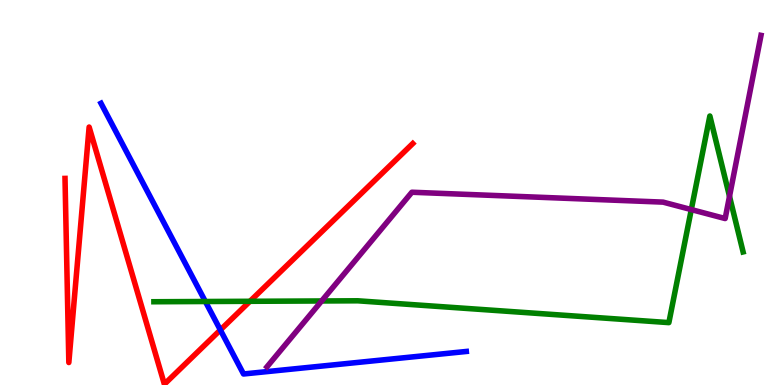[{'lines': ['blue', 'red'], 'intersections': [{'x': 2.84, 'y': 1.43}]}, {'lines': ['green', 'red'], 'intersections': [{'x': 3.23, 'y': 2.17}]}, {'lines': ['purple', 'red'], 'intersections': []}, {'lines': ['blue', 'green'], 'intersections': [{'x': 2.65, 'y': 2.17}]}, {'lines': ['blue', 'purple'], 'intersections': []}, {'lines': ['green', 'purple'], 'intersections': [{'x': 4.15, 'y': 2.18}, {'x': 8.92, 'y': 4.56}, {'x': 9.41, 'y': 4.9}]}]